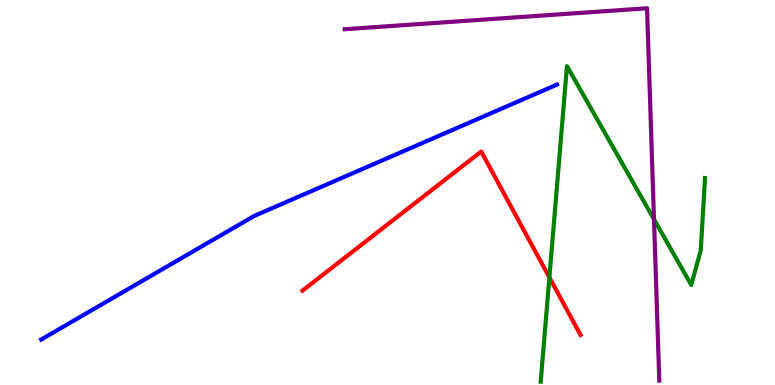[{'lines': ['blue', 'red'], 'intersections': []}, {'lines': ['green', 'red'], 'intersections': [{'x': 7.09, 'y': 2.79}]}, {'lines': ['purple', 'red'], 'intersections': []}, {'lines': ['blue', 'green'], 'intersections': []}, {'lines': ['blue', 'purple'], 'intersections': []}, {'lines': ['green', 'purple'], 'intersections': [{'x': 8.44, 'y': 4.3}]}]